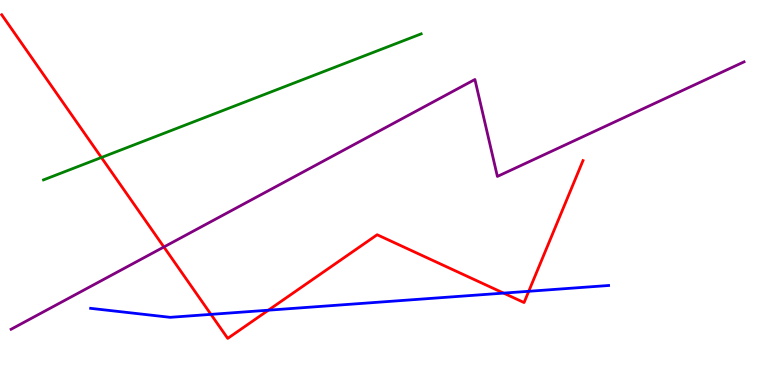[{'lines': ['blue', 'red'], 'intersections': [{'x': 2.72, 'y': 1.83}, {'x': 3.46, 'y': 1.94}, {'x': 6.5, 'y': 2.39}, {'x': 6.82, 'y': 2.43}]}, {'lines': ['green', 'red'], 'intersections': [{'x': 1.31, 'y': 5.91}]}, {'lines': ['purple', 'red'], 'intersections': [{'x': 2.11, 'y': 3.58}]}, {'lines': ['blue', 'green'], 'intersections': []}, {'lines': ['blue', 'purple'], 'intersections': []}, {'lines': ['green', 'purple'], 'intersections': []}]